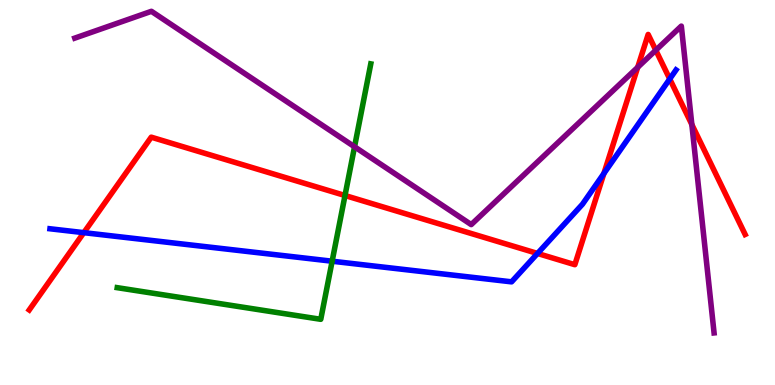[{'lines': ['blue', 'red'], 'intersections': [{'x': 1.08, 'y': 3.96}, {'x': 6.94, 'y': 3.42}, {'x': 7.79, 'y': 5.49}, {'x': 8.64, 'y': 7.95}]}, {'lines': ['green', 'red'], 'intersections': [{'x': 4.45, 'y': 4.92}]}, {'lines': ['purple', 'red'], 'intersections': [{'x': 8.23, 'y': 8.25}, {'x': 8.46, 'y': 8.7}, {'x': 8.93, 'y': 6.77}]}, {'lines': ['blue', 'green'], 'intersections': [{'x': 4.29, 'y': 3.22}]}, {'lines': ['blue', 'purple'], 'intersections': []}, {'lines': ['green', 'purple'], 'intersections': [{'x': 4.57, 'y': 6.19}]}]